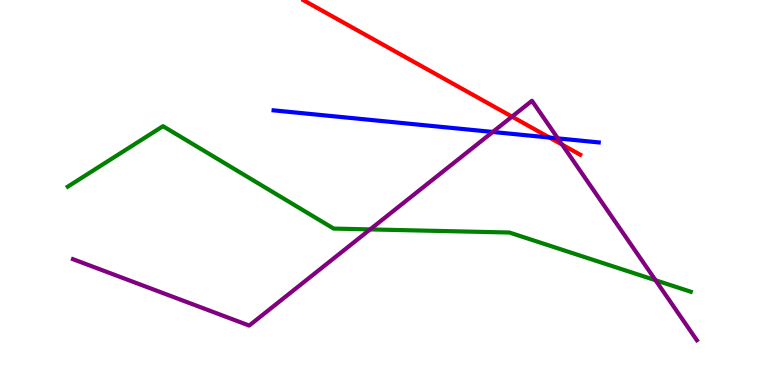[{'lines': ['blue', 'red'], 'intersections': [{'x': 7.09, 'y': 6.43}]}, {'lines': ['green', 'red'], 'intersections': []}, {'lines': ['purple', 'red'], 'intersections': [{'x': 6.61, 'y': 6.97}, {'x': 7.25, 'y': 6.24}]}, {'lines': ['blue', 'green'], 'intersections': []}, {'lines': ['blue', 'purple'], 'intersections': [{'x': 6.36, 'y': 6.57}, {'x': 7.2, 'y': 6.41}]}, {'lines': ['green', 'purple'], 'intersections': [{'x': 4.78, 'y': 4.04}, {'x': 8.46, 'y': 2.72}]}]